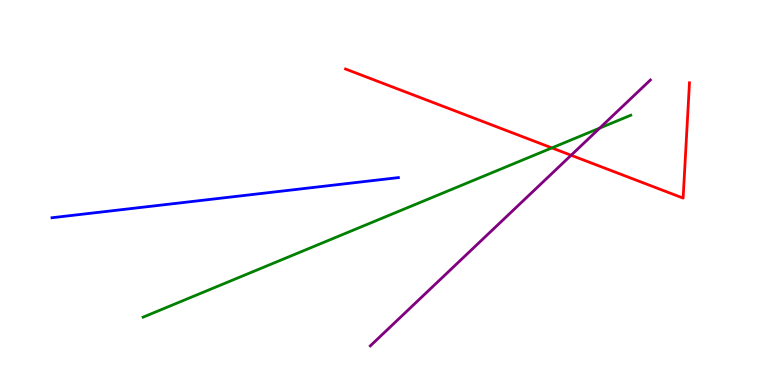[{'lines': ['blue', 'red'], 'intersections': []}, {'lines': ['green', 'red'], 'intersections': [{'x': 7.12, 'y': 6.16}]}, {'lines': ['purple', 'red'], 'intersections': [{'x': 7.37, 'y': 5.97}]}, {'lines': ['blue', 'green'], 'intersections': []}, {'lines': ['blue', 'purple'], 'intersections': []}, {'lines': ['green', 'purple'], 'intersections': [{'x': 7.74, 'y': 6.67}]}]